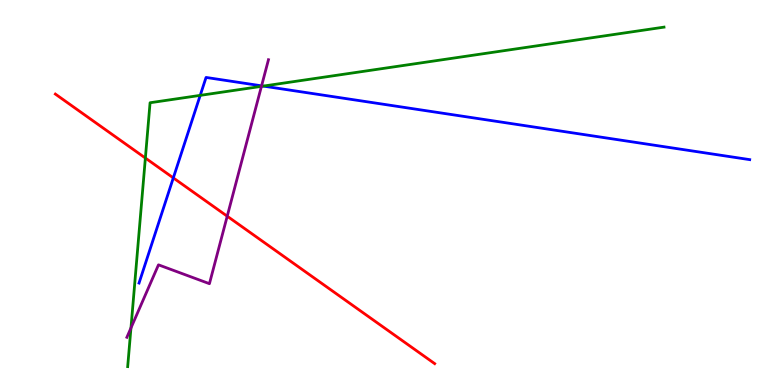[{'lines': ['blue', 'red'], 'intersections': [{'x': 2.24, 'y': 5.38}]}, {'lines': ['green', 'red'], 'intersections': [{'x': 1.88, 'y': 5.9}]}, {'lines': ['purple', 'red'], 'intersections': [{'x': 2.93, 'y': 4.38}]}, {'lines': ['blue', 'green'], 'intersections': [{'x': 2.58, 'y': 7.52}, {'x': 3.4, 'y': 7.76}]}, {'lines': ['blue', 'purple'], 'intersections': [{'x': 3.38, 'y': 7.77}]}, {'lines': ['green', 'purple'], 'intersections': [{'x': 1.69, 'y': 1.48}, {'x': 3.37, 'y': 7.76}]}]